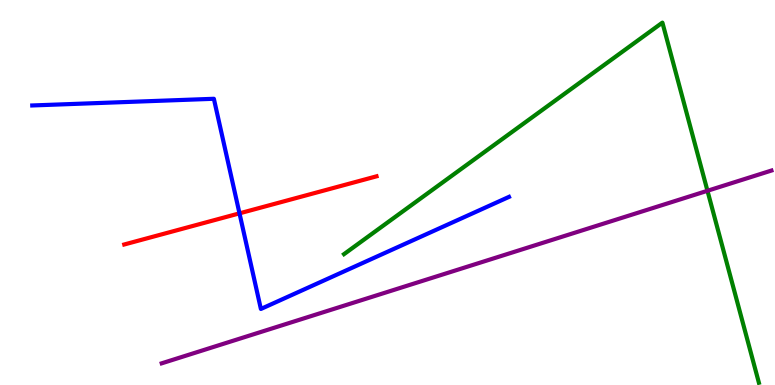[{'lines': ['blue', 'red'], 'intersections': [{'x': 3.09, 'y': 4.46}]}, {'lines': ['green', 'red'], 'intersections': []}, {'lines': ['purple', 'red'], 'intersections': []}, {'lines': ['blue', 'green'], 'intersections': []}, {'lines': ['blue', 'purple'], 'intersections': []}, {'lines': ['green', 'purple'], 'intersections': [{'x': 9.13, 'y': 5.04}]}]